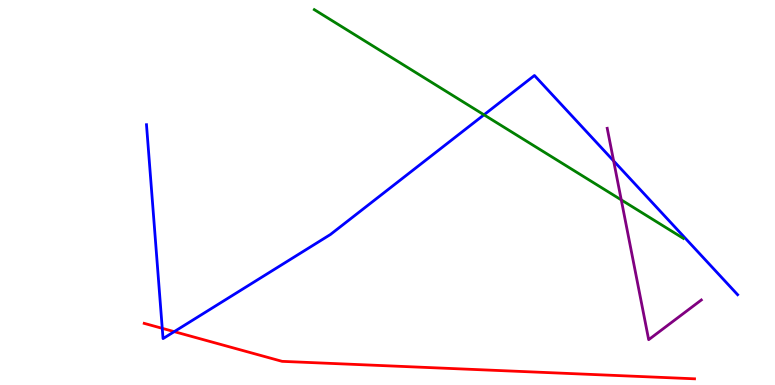[{'lines': ['blue', 'red'], 'intersections': [{'x': 2.09, 'y': 1.47}, {'x': 2.25, 'y': 1.39}]}, {'lines': ['green', 'red'], 'intersections': []}, {'lines': ['purple', 'red'], 'intersections': []}, {'lines': ['blue', 'green'], 'intersections': [{'x': 6.25, 'y': 7.02}]}, {'lines': ['blue', 'purple'], 'intersections': [{'x': 7.92, 'y': 5.82}]}, {'lines': ['green', 'purple'], 'intersections': [{'x': 8.02, 'y': 4.81}]}]